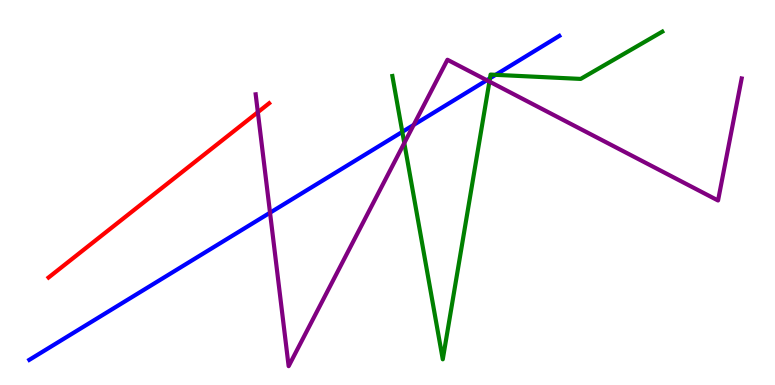[{'lines': ['blue', 'red'], 'intersections': []}, {'lines': ['green', 'red'], 'intersections': []}, {'lines': ['purple', 'red'], 'intersections': [{'x': 3.33, 'y': 7.09}]}, {'lines': ['blue', 'green'], 'intersections': [{'x': 5.19, 'y': 6.57}, {'x': 6.32, 'y': 7.97}, {'x': 6.4, 'y': 8.06}]}, {'lines': ['blue', 'purple'], 'intersections': [{'x': 3.48, 'y': 4.47}, {'x': 5.34, 'y': 6.76}, {'x': 6.28, 'y': 7.92}]}, {'lines': ['green', 'purple'], 'intersections': [{'x': 5.22, 'y': 6.28}, {'x': 6.32, 'y': 7.88}]}]